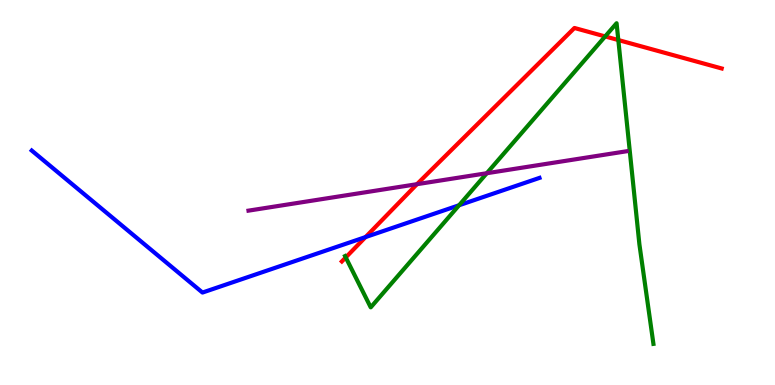[{'lines': ['blue', 'red'], 'intersections': [{'x': 4.72, 'y': 3.84}]}, {'lines': ['green', 'red'], 'intersections': [{'x': 4.46, 'y': 3.31}, {'x': 7.81, 'y': 9.05}, {'x': 7.98, 'y': 8.96}]}, {'lines': ['purple', 'red'], 'intersections': [{'x': 5.38, 'y': 5.22}]}, {'lines': ['blue', 'green'], 'intersections': [{'x': 5.92, 'y': 4.67}]}, {'lines': ['blue', 'purple'], 'intersections': []}, {'lines': ['green', 'purple'], 'intersections': [{'x': 6.28, 'y': 5.5}]}]